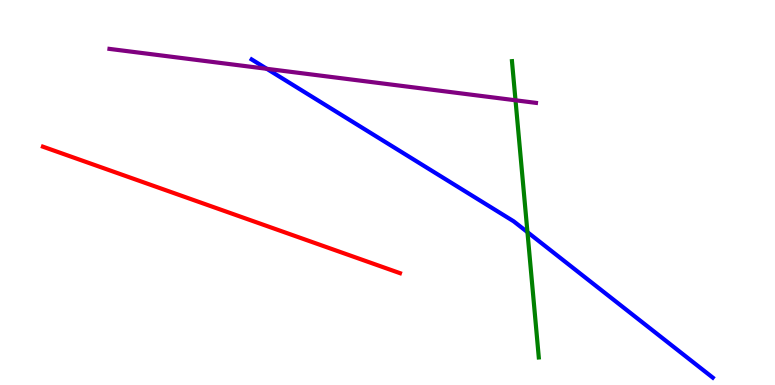[{'lines': ['blue', 'red'], 'intersections': []}, {'lines': ['green', 'red'], 'intersections': []}, {'lines': ['purple', 'red'], 'intersections': []}, {'lines': ['blue', 'green'], 'intersections': [{'x': 6.81, 'y': 3.97}]}, {'lines': ['blue', 'purple'], 'intersections': [{'x': 3.44, 'y': 8.21}]}, {'lines': ['green', 'purple'], 'intersections': [{'x': 6.65, 'y': 7.4}]}]